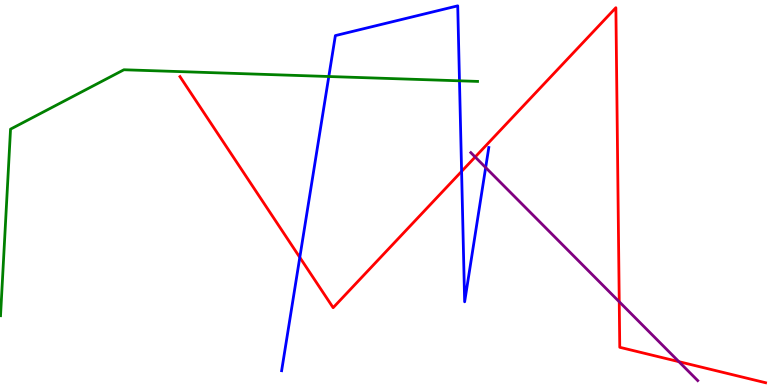[{'lines': ['blue', 'red'], 'intersections': [{'x': 3.87, 'y': 3.31}, {'x': 5.96, 'y': 5.55}]}, {'lines': ['green', 'red'], 'intersections': []}, {'lines': ['purple', 'red'], 'intersections': [{'x': 6.13, 'y': 5.92}, {'x': 7.99, 'y': 2.16}, {'x': 8.76, 'y': 0.606}]}, {'lines': ['blue', 'green'], 'intersections': [{'x': 4.24, 'y': 8.01}, {'x': 5.93, 'y': 7.9}]}, {'lines': ['blue', 'purple'], 'intersections': [{'x': 6.27, 'y': 5.65}]}, {'lines': ['green', 'purple'], 'intersections': []}]